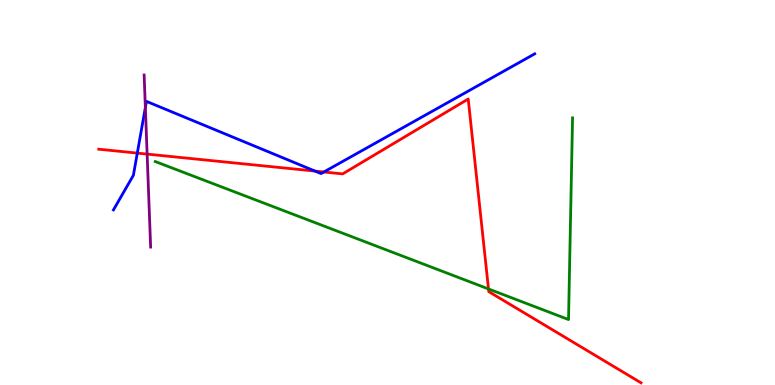[{'lines': ['blue', 'red'], 'intersections': [{'x': 1.77, 'y': 6.02}, {'x': 4.07, 'y': 5.56}, {'x': 4.18, 'y': 5.53}]}, {'lines': ['green', 'red'], 'intersections': [{'x': 6.3, 'y': 2.49}]}, {'lines': ['purple', 'red'], 'intersections': [{'x': 1.9, 'y': 6.0}]}, {'lines': ['blue', 'green'], 'intersections': []}, {'lines': ['blue', 'purple'], 'intersections': [{'x': 1.88, 'y': 7.21}]}, {'lines': ['green', 'purple'], 'intersections': []}]